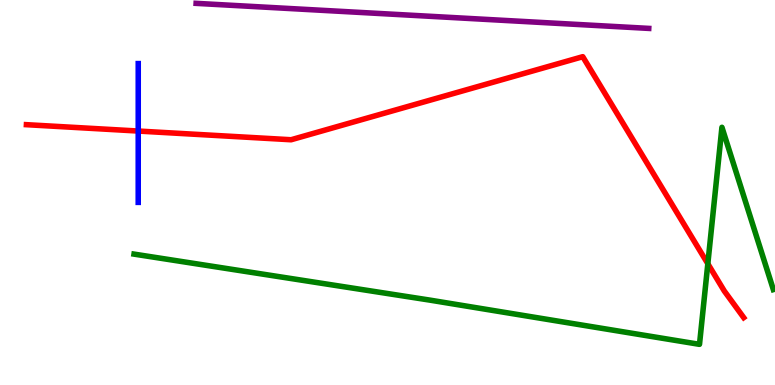[{'lines': ['blue', 'red'], 'intersections': [{'x': 1.78, 'y': 6.6}]}, {'lines': ['green', 'red'], 'intersections': [{'x': 9.13, 'y': 3.15}]}, {'lines': ['purple', 'red'], 'intersections': []}, {'lines': ['blue', 'green'], 'intersections': []}, {'lines': ['blue', 'purple'], 'intersections': []}, {'lines': ['green', 'purple'], 'intersections': []}]